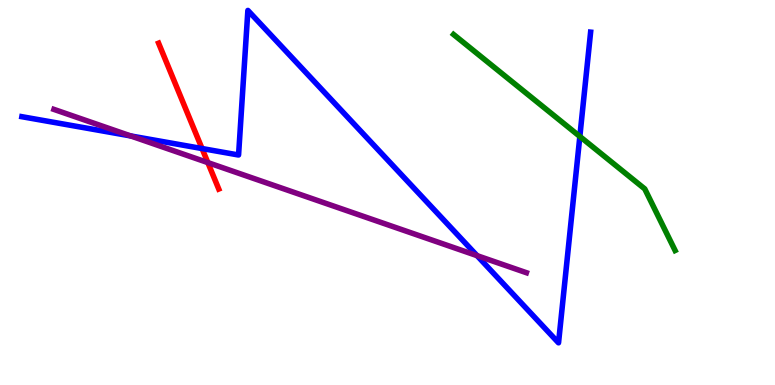[{'lines': ['blue', 'red'], 'intersections': [{'x': 2.61, 'y': 6.14}]}, {'lines': ['green', 'red'], 'intersections': []}, {'lines': ['purple', 'red'], 'intersections': [{'x': 2.68, 'y': 5.78}]}, {'lines': ['blue', 'green'], 'intersections': [{'x': 7.48, 'y': 6.46}]}, {'lines': ['blue', 'purple'], 'intersections': [{'x': 1.69, 'y': 6.47}, {'x': 6.16, 'y': 3.36}]}, {'lines': ['green', 'purple'], 'intersections': []}]